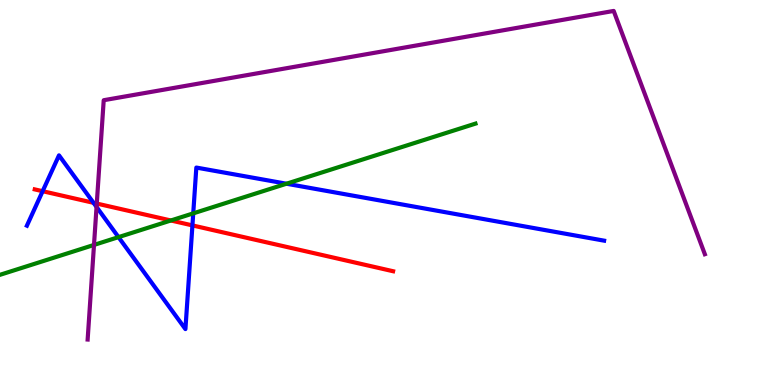[{'lines': ['blue', 'red'], 'intersections': [{'x': 0.55, 'y': 5.03}, {'x': 1.21, 'y': 4.73}, {'x': 2.48, 'y': 4.15}]}, {'lines': ['green', 'red'], 'intersections': [{'x': 2.2, 'y': 4.27}]}, {'lines': ['purple', 'red'], 'intersections': [{'x': 1.25, 'y': 4.71}]}, {'lines': ['blue', 'green'], 'intersections': [{'x': 1.53, 'y': 3.84}, {'x': 2.49, 'y': 4.46}, {'x': 3.7, 'y': 5.23}]}, {'lines': ['blue', 'purple'], 'intersections': [{'x': 1.25, 'y': 4.62}]}, {'lines': ['green', 'purple'], 'intersections': [{'x': 1.21, 'y': 3.64}]}]